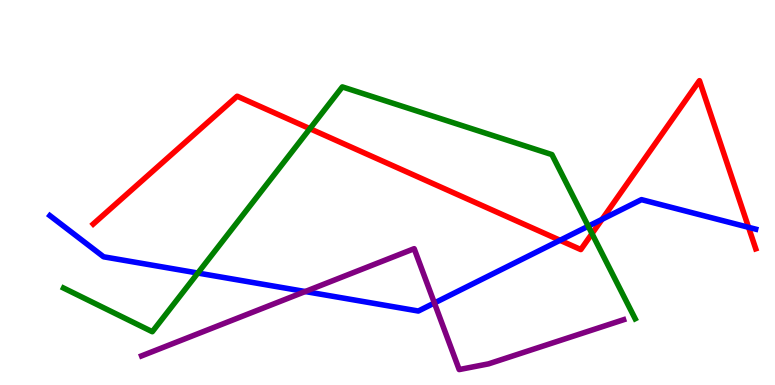[{'lines': ['blue', 'red'], 'intersections': [{'x': 7.23, 'y': 3.76}, {'x': 7.77, 'y': 4.3}, {'x': 9.66, 'y': 4.1}]}, {'lines': ['green', 'red'], 'intersections': [{'x': 4.0, 'y': 6.66}, {'x': 7.64, 'y': 3.93}]}, {'lines': ['purple', 'red'], 'intersections': []}, {'lines': ['blue', 'green'], 'intersections': [{'x': 2.55, 'y': 2.91}, {'x': 7.59, 'y': 4.12}]}, {'lines': ['blue', 'purple'], 'intersections': [{'x': 3.94, 'y': 2.43}, {'x': 5.61, 'y': 2.13}]}, {'lines': ['green', 'purple'], 'intersections': []}]